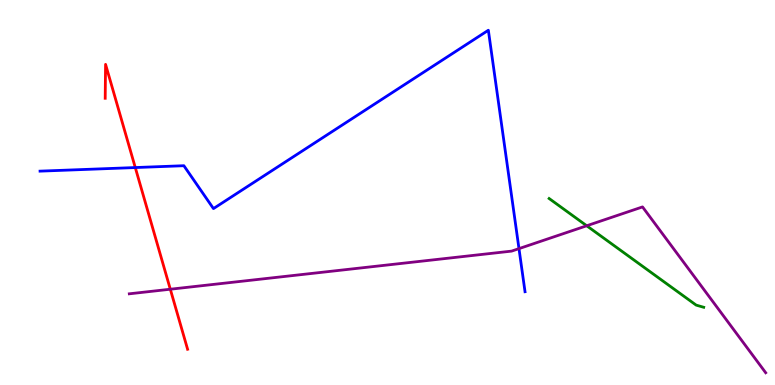[{'lines': ['blue', 'red'], 'intersections': [{'x': 1.75, 'y': 5.65}]}, {'lines': ['green', 'red'], 'intersections': []}, {'lines': ['purple', 'red'], 'intersections': [{'x': 2.2, 'y': 2.49}]}, {'lines': ['blue', 'green'], 'intersections': []}, {'lines': ['blue', 'purple'], 'intersections': [{'x': 6.7, 'y': 3.54}]}, {'lines': ['green', 'purple'], 'intersections': [{'x': 7.57, 'y': 4.14}]}]